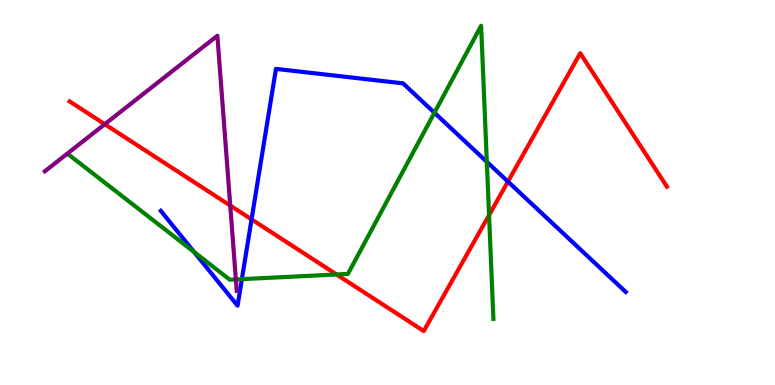[{'lines': ['blue', 'red'], 'intersections': [{'x': 3.25, 'y': 4.3}, {'x': 6.55, 'y': 5.28}]}, {'lines': ['green', 'red'], 'intersections': [{'x': 4.34, 'y': 2.87}, {'x': 6.31, 'y': 4.41}]}, {'lines': ['purple', 'red'], 'intersections': [{'x': 1.35, 'y': 6.77}, {'x': 2.97, 'y': 4.66}]}, {'lines': ['blue', 'green'], 'intersections': [{'x': 2.5, 'y': 3.46}, {'x': 3.12, 'y': 2.75}, {'x': 5.61, 'y': 7.07}, {'x': 6.28, 'y': 5.8}]}, {'lines': ['blue', 'purple'], 'intersections': []}, {'lines': ['green', 'purple'], 'intersections': [{'x': 3.04, 'y': 2.74}]}]